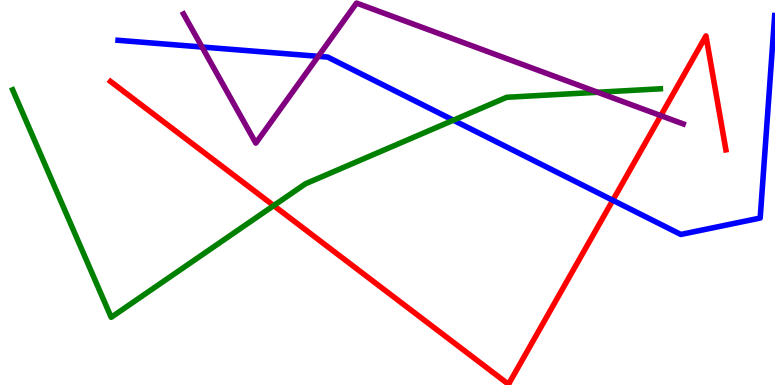[{'lines': ['blue', 'red'], 'intersections': [{'x': 7.91, 'y': 4.8}]}, {'lines': ['green', 'red'], 'intersections': [{'x': 3.53, 'y': 4.66}]}, {'lines': ['purple', 'red'], 'intersections': [{'x': 8.53, 'y': 7.0}]}, {'lines': ['blue', 'green'], 'intersections': [{'x': 5.85, 'y': 6.88}]}, {'lines': ['blue', 'purple'], 'intersections': [{'x': 2.61, 'y': 8.78}, {'x': 4.11, 'y': 8.54}]}, {'lines': ['green', 'purple'], 'intersections': [{'x': 7.71, 'y': 7.6}]}]